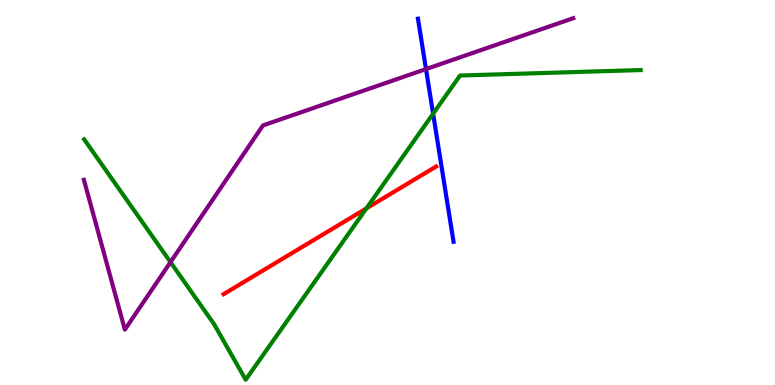[{'lines': ['blue', 'red'], 'intersections': []}, {'lines': ['green', 'red'], 'intersections': [{'x': 4.73, 'y': 4.59}]}, {'lines': ['purple', 'red'], 'intersections': []}, {'lines': ['blue', 'green'], 'intersections': [{'x': 5.59, 'y': 7.05}]}, {'lines': ['blue', 'purple'], 'intersections': [{'x': 5.5, 'y': 8.21}]}, {'lines': ['green', 'purple'], 'intersections': [{'x': 2.2, 'y': 3.19}]}]